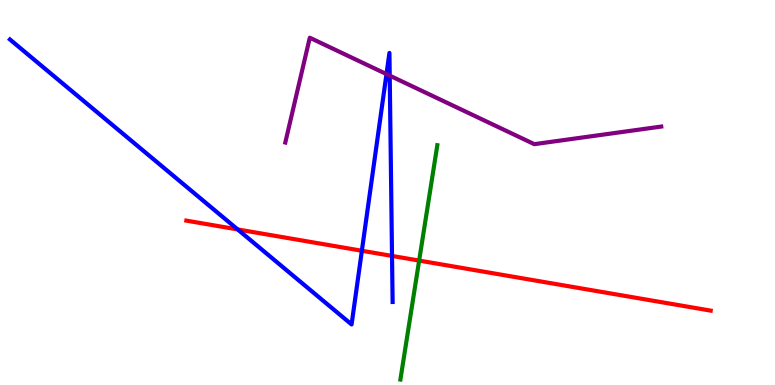[{'lines': ['blue', 'red'], 'intersections': [{'x': 3.07, 'y': 4.04}, {'x': 4.67, 'y': 3.49}, {'x': 5.06, 'y': 3.35}]}, {'lines': ['green', 'red'], 'intersections': [{'x': 5.41, 'y': 3.23}]}, {'lines': ['purple', 'red'], 'intersections': []}, {'lines': ['blue', 'green'], 'intersections': []}, {'lines': ['blue', 'purple'], 'intersections': [{'x': 4.99, 'y': 8.08}, {'x': 5.03, 'y': 8.04}]}, {'lines': ['green', 'purple'], 'intersections': []}]